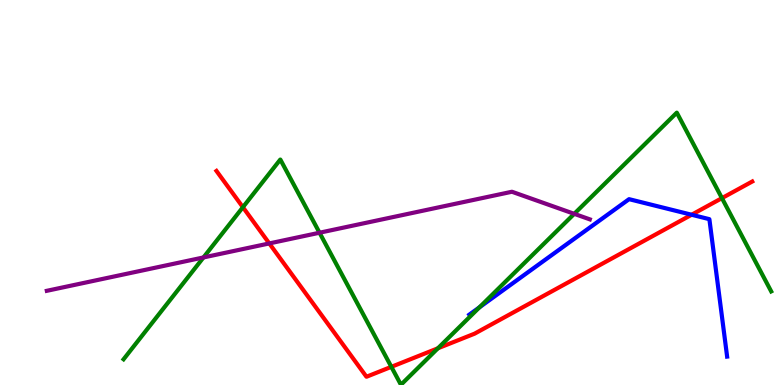[{'lines': ['blue', 'red'], 'intersections': [{'x': 8.92, 'y': 4.42}]}, {'lines': ['green', 'red'], 'intersections': [{'x': 3.13, 'y': 4.62}, {'x': 5.05, 'y': 0.472}, {'x': 5.65, 'y': 0.954}, {'x': 9.32, 'y': 4.85}]}, {'lines': ['purple', 'red'], 'intersections': [{'x': 3.47, 'y': 3.68}]}, {'lines': ['blue', 'green'], 'intersections': [{'x': 6.19, 'y': 2.02}]}, {'lines': ['blue', 'purple'], 'intersections': []}, {'lines': ['green', 'purple'], 'intersections': [{'x': 2.63, 'y': 3.31}, {'x': 4.12, 'y': 3.96}, {'x': 7.41, 'y': 4.45}]}]